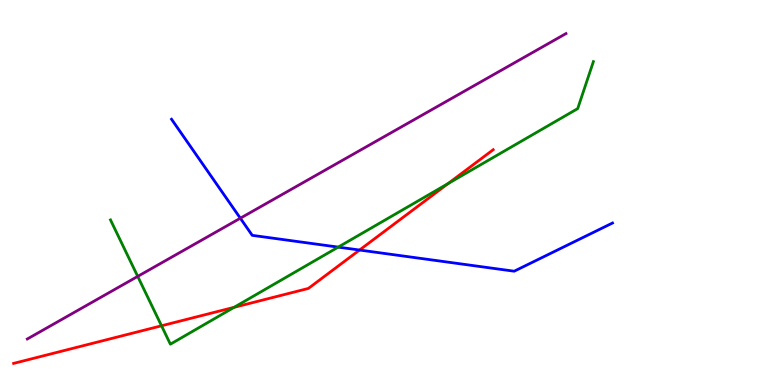[{'lines': ['blue', 'red'], 'intersections': [{'x': 4.64, 'y': 3.51}]}, {'lines': ['green', 'red'], 'intersections': [{'x': 2.08, 'y': 1.54}, {'x': 3.02, 'y': 2.02}, {'x': 5.78, 'y': 5.23}]}, {'lines': ['purple', 'red'], 'intersections': []}, {'lines': ['blue', 'green'], 'intersections': [{'x': 4.36, 'y': 3.58}]}, {'lines': ['blue', 'purple'], 'intersections': [{'x': 3.1, 'y': 4.33}]}, {'lines': ['green', 'purple'], 'intersections': [{'x': 1.78, 'y': 2.82}]}]